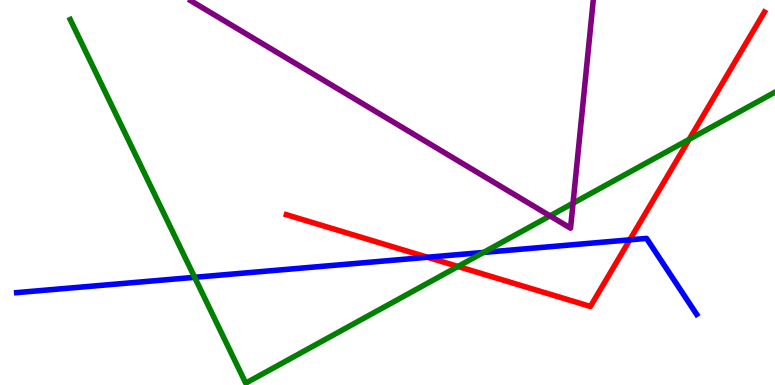[{'lines': ['blue', 'red'], 'intersections': [{'x': 5.52, 'y': 3.32}, {'x': 8.13, 'y': 3.77}]}, {'lines': ['green', 'red'], 'intersections': [{'x': 5.91, 'y': 3.08}, {'x': 8.89, 'y': 6.38}]}, {'lines': ['purple', 'red'], 'intersections': []}, {'lines': ['blue', 'green'], 'intersections': [{'x': 2.51, 'y': 2.8}, {'x': 6.24, 'y': 3.44}]}, {'lines': ['blue', 'purple'], 'intersections': []}, {'lines': ['green', 'purple'], 'intersections': [{'x': 7.1, 'y': 4.39}, {'x': 7.39, 'y': 4.72}]}]